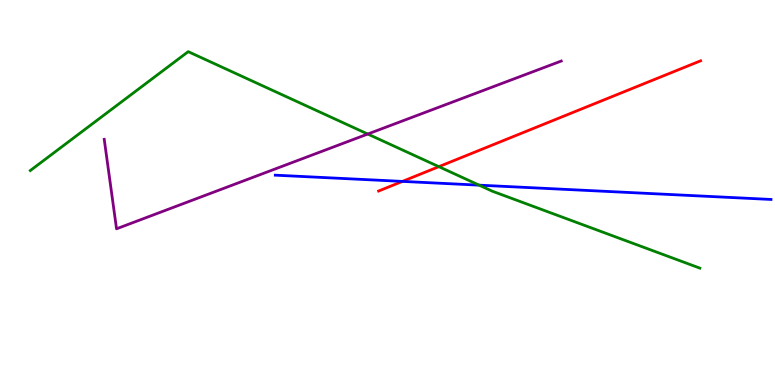[{'lines': ['blue', 'red'], 'intersections': [{'x': 5.19, 'y': 5.29}]}, {'lines': ['green', 'red'], 'intersections': [{'x': 5.66, 'y': 5.67}]}, {'lines': ['purple', 'red'], 'intersections': []}, {'lines': ['blue', 'green'], 'intersections': [{'x': 6.18, 'y': 5.19}]}, {'lines': ['blue', 'purple'], 'intersections': []}, {'lines': ['green', 'purple'], 'intersections': [{'x': 4.75, 'y': 6.52}]}]